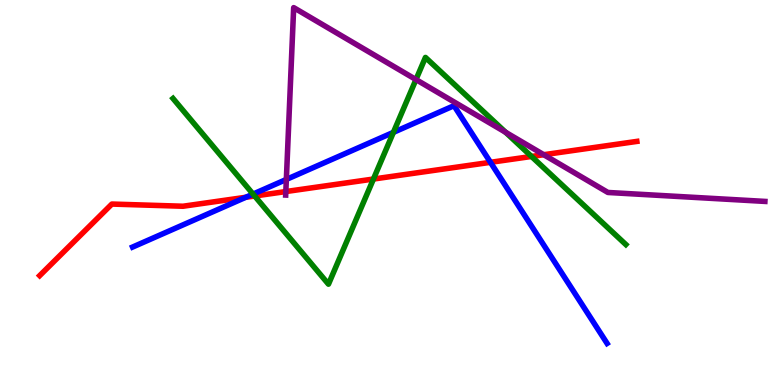[{'lines': ['blue', 'red'], 'intersections': [{'x': 3.17, 'y': 4.88}, {'x': 6.33, 'y': 5.78}]}, {'lines': ['green', 'red'], 'intersections': [{'x': 3.29, 'y': 4.91}, {'x': 4.82, 'y': 5.35}, {'x': 6.86, 'y': 5.94}]}, {'lines': ['purple', 'red'], 'intersections': [{'x': 3.69, 'y': 5.02}, {'x': 7.02, 'y': 5.98}]}, {'lines': ['blue', 'green'], 'intersections': [{'x': 3.27, 'y': 4.96}, {'x': 5.08, 'y': 6.56}]}, {'lines': ['blue', 'purple'], 'intersections': [{'x': 3.69, 'y': 5.34}]}, {'lines': ['green', 'purple'], 'intersections': [{'x': 5.37, 'y': 7.93}, {'x': 6.52, 'y': 6.56}]}]